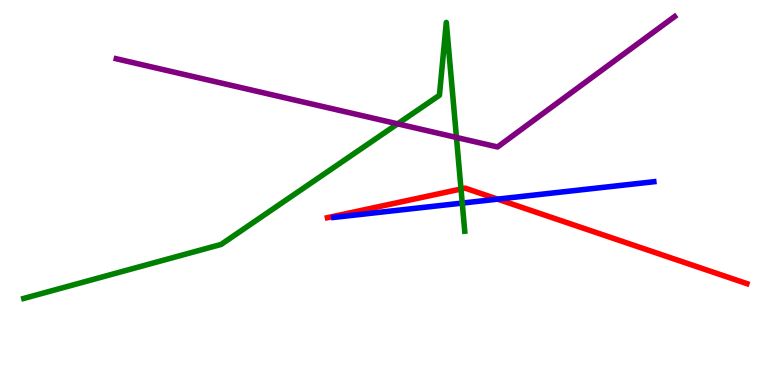[{'lines': ['blue', 'red'], 'intersections': [{'x': 6.42, 'y': 4.83}]}, {'lines': ['green', 'red'], 'intersections': [{'x': 5.95, 'y': 5.09}]}, {'lines': ['purple', 'red'], 'intersections': []}, {'lines': ['blue', 'green'], 'intersections': [{'x': 5.96, 'y': 4.73}]}, {'lines': ['blue', 'purple'], 'intersections': []}, {'lines': ['green', 'purple'], 'intersections': [{'x': 5.13, 'y': 6.78}, {'x': 5.89, 'y': 6.43}]}]